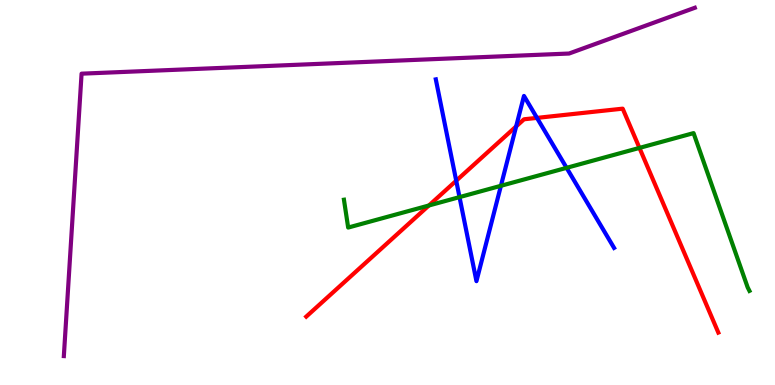[{'lines': ['blue', 'red'], 'intersections': [{'x': 5.89, 'y': 5.31}, {'x': 6.66, 'y': 6.72}, {'x': 6.93, 'y': 6.94}]}, {'lines': ['green', 'red'], 'intersections': [{'x': 5.53, 'y': 4.66}, {'x': 8.25, 'y': 6.16}]}, {'lines': ['purple', 'red'], 'intersections': []}, {'lines': ['blue', 'green'], 'intersections': [{'x': 5.93, 'y': 4.88}, {'x': 6.46, 'y': 5.17}, {'x': 7.31, 'y': 5.64}]}, {'lines': ['blue', 'purple'], 'intersections': []}, {'lines': ['green', 'purple'], 'intersections': []}]